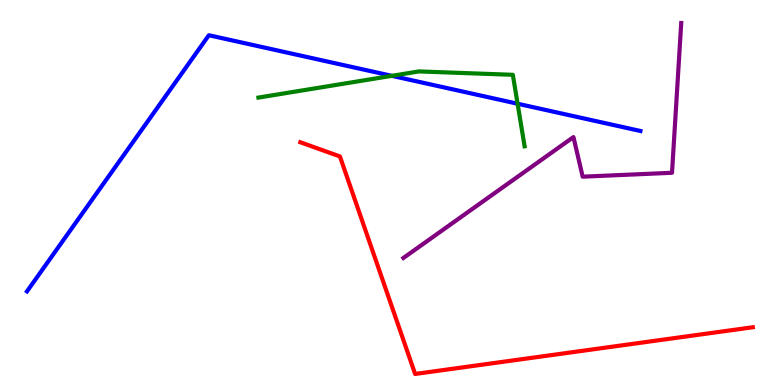[{'lines': ['blue', 'red'], 'intersections': []}, {'lines': ['green', 'red'], 'intersections': []}, {'lines': ['purple', 'red'], 'intersections': []}, {'lines': ['blue', 'green'], 'intersections': [{'x': 5.06, 'y': 8.03}, {'x': 6.68, 'y': 7.31}]}, {'lines': ['blue', 'purple'], 'intersections': []}, {'lines': ['green', 'purple'], 'intersections': []}]